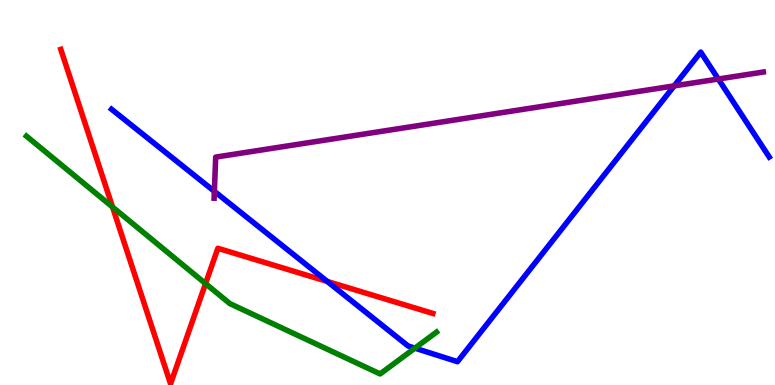[{'lines': ['blue', 'red'], 'intersections': [{'x': 4.22, 'y': 2.69}]}, {'lines': ['green', 'red'], 'intersections': [{'x': 1.45, 'y': 4.62}, {'x': 2.65, 'y': 2.63}]}, {'lines': ['purple', 'red'], 'intersections': []}, {'lines': ['blue', 'green'], 'intersections': [{'x': 5.35, 'y': 0.957}]}, {'lines': ['blue', 'purple'], 'intersections': [{'x': 2.77, 'y': 5.03}, {'x': 8.7, 'y': 7.77}, {'x': 9.27, 'y': 7.95}]}, {'lines': ['green', 'purple'], 'intersections': []}]